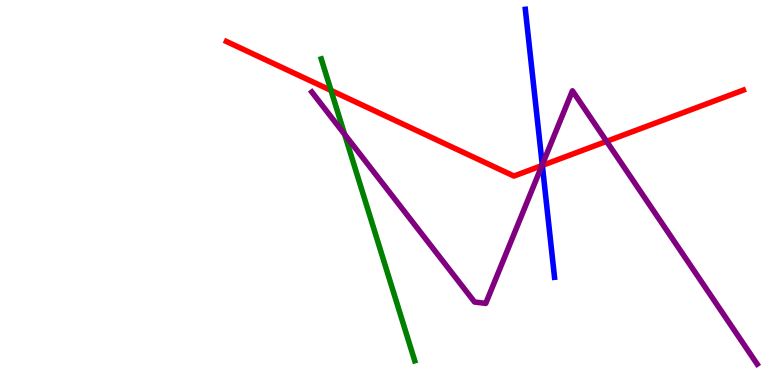[{'lines': ['blue', 'red'], 'intersections': [{'x': 7.0, 'y': 5.7}]}, {'lines': ['green', 'red'], 'intersections': [{'x': 4.27, 'y': 7.65}]}, {'lines': ['purple', 'red'], 'intersections': [{'x': 6.99, 'y': 5.7}, {'x': 7.83, 'y': 6.33}]}, {'lines': ['blue', 'green'], 'intersections': []}, {'lines': ['blue', 'purple'], 'intersections': [{'x': 7.0, 'y': 5.72}]}, {'lines': ['green', 'purple'], 'intersections': [{'x': 4.45, 'y': 6.51}]}]